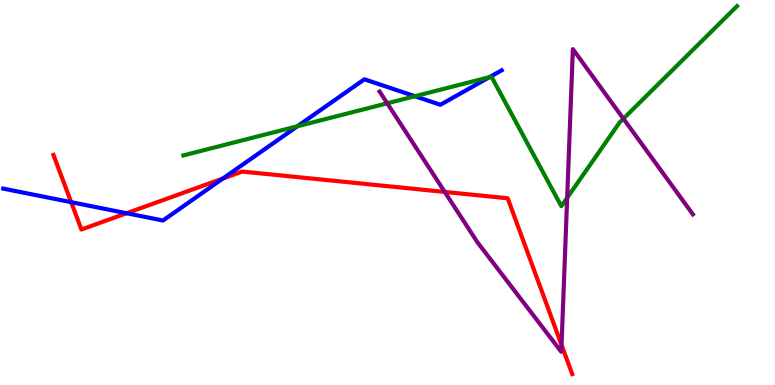[{'lines': ['blue', 'red'], 'intersections': [{'x': 0.918, 'y': 4.75}, {'x': 1.63, 'y': 4.46}, {'x': 2.88, 'y': 5.36}]}, {'lines': ['green', 'red'], 'intersections': []}, {'lines': ['purple', 'red'], 'intersections': [{'x': 5.74, 'y': 5.01}, {'x': 7.25, 'y': 1.04}]}, {'lines': ['blue', 'green'], 'intersections': [{'x': 3.84, 'y': 6.72}, {'x': 5.35, 'y': 7.5}, {'x': 6.32, 'y': 8.0}]}, {'lines': ['blue', 'purple'], 'intersections': []}, {'lines': ['green', 'purple'], 'intersections': [{'x': 5.0, 'y': 7.32}, {'x': 7.32, 'y': 4.86}, {'x': 8.04, 'y': 6.92}]}]